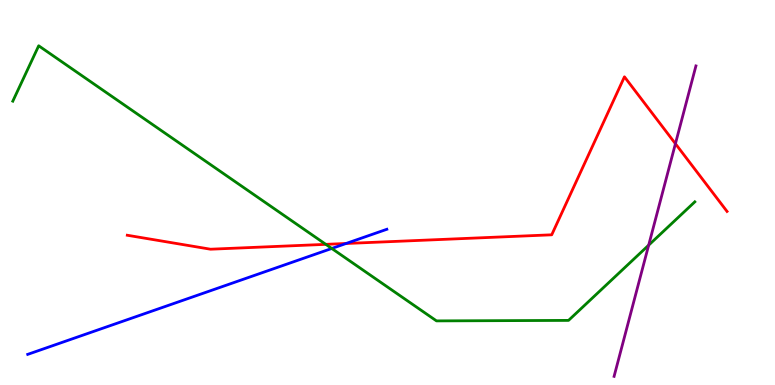[{'lines': ['blue', 'red'], 'intersections': [{'x': 4.47, 'y': 3.68}]}, {'lines': ['green', 'red'], 'intersections': [{'x': 4.2, 'y': 3.65}]}, {'lines': ['purple', 'red'], 'intersections': [{'x': 8.72, 'y': 6.27}]}, {'lines': ['blue', 'green'], 'intersections': [{'x': 4.28, 'y': 3.55}]}, {'lines': ['blue', 'purple'], 'intersections': []}, {'lines': ['green', 'purple'], 'intersections': [{'x': 8.37, 'y': 3.63}]}]